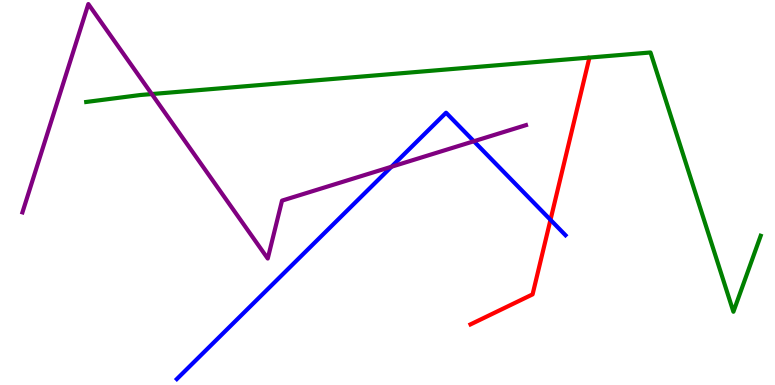[{'lines': ['blue', 'red'], 'intersections': [{'x': 7.1, 'y': 4.29}]}, {'lines': ['green', 'red'], 'intersections': []}, {'lines': ['purple', 'red'], 'intersections': []}, {'lines': ['blue', 'green'], 'intersections': []}, {'lines': ['blue', 'purple'], 'intersections': [{'x': 5.05, 'y': 5.67}, {'x': 6.11, 'y': 6.33}]}, {'lines': ['green', 'purple'], 'intersections': [{'x': 1.96, 'y': 7.56}]}]